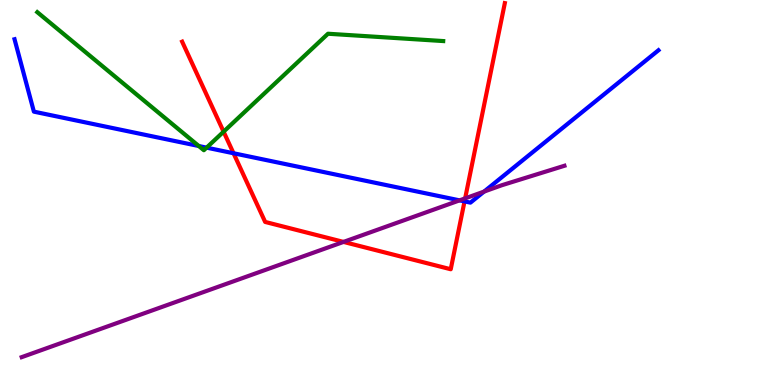[{'lines': ['blue', 'red'], 'intersections': [{'x': 3.01, 'y': 6.02}, {'x': 5.99, 'y': 4.77}]}, {'lines': ['green', 'red'], 'intersections': [{'x': 2.89, 'y': 6.58}]}, {'lines': ['purple', 'red'], 'intersections': [{'x': 4.43, 'y': 3.72}, {'x': 6.0, 'y': 4.85}]}, {'lines': ['blue', 'green'], 'intersections': [{'x': 2.56, 'y': 6.21}, {'x': 2.67, 'y': 6.17}]}, {'lines': ['blue', 'purple'], 'intersections': [{'x': 5.93, 'y': 4.8}, {'x': 6.25, 'y': 5.02}]}, {'lines': ['green', 'purple'], 'intersections': []}]